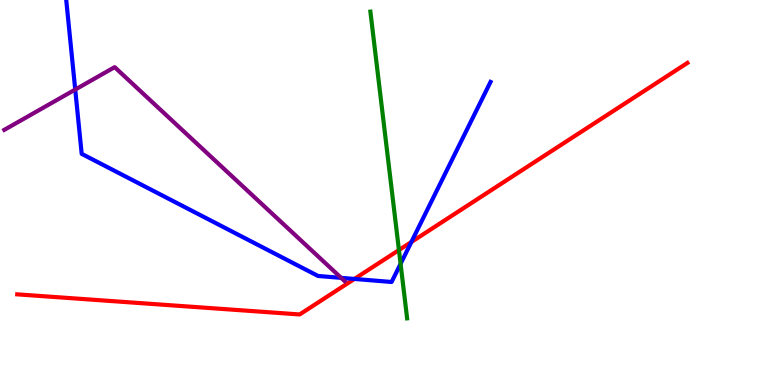[{'lines': ['blue', 'red'], 'intersections': [{'x': 4.57, 'y': 2.75}, {'x': 5.31, 'y': 3.71}]}, {'lines': ['green', 'red'], 'intersections': [{'x': 5.15, 'y': 3.51}]}, {'lines': ['purple', 'red'], 'intersections': []}, {'lines': ['blue', 'green'], 'intersections': [{'x': 5.17, 'y': 3.15}]}, {'lines': ['blue', 'purple'], 'intersections': [{'x': 0.971, 'y': 7.67}, {'x': 4.4, 'y': 2.78}]}, {'lines': ['green', 'purple'], 'intersections': []}]